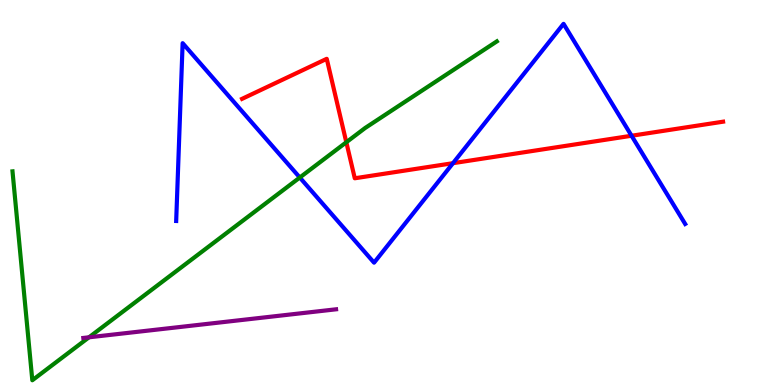[{'lines': ['blue', 'red'], 'intersections': [{'x': 5.84, 'y': 5.76}, {'x': 8.15, 'y': 6.47}]}, {'lines': ['green', 'red'], 'intersections': [{'x': 4.47, 'y': 6.31}]}, {'lines': ['purple', 'red'], 'intersections': []}, {'lines': ['blue', 'green'], 'intersections': [{'x': 3.87, 'y': 5.39}]}, {'lines': ['blue', 'purple'], 'intersections': []}, {'lines': ['green', 'purple'], 'intersections': [{'x': 1.15, 'y': 1.24}]}]